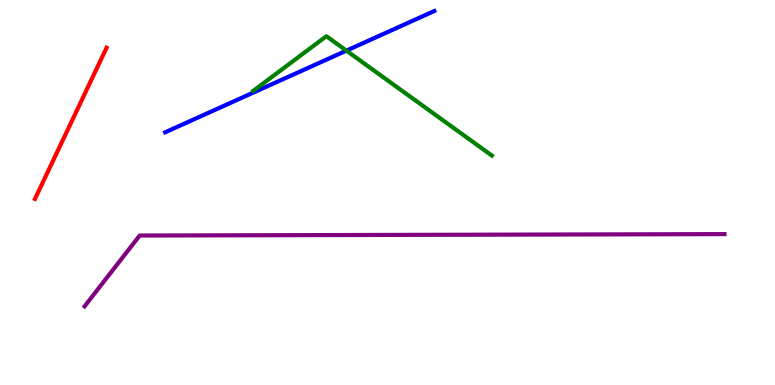[{'lines': ['blue', 'red'], 'intersections': []}, {'lines': ['green', 'red'], 'intersections': []}, {'lines': ['purple', 'red'], 'intersections': []}, {'lines': ['blue', 'green'], 'intersections': [{'x': 4.47, 'y': 8.68}]}, {'lines': ['blue', 'purple'], 'intersections': []}, {'lines': ['green', 'purple'], 'intersections': []}]